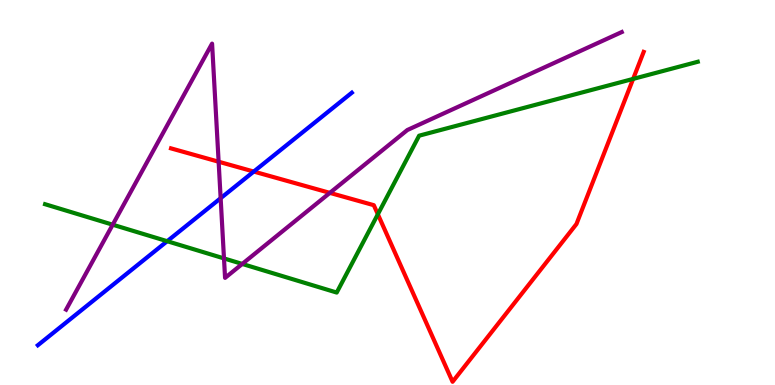[{'lines': ['blue', 'red'], 'intersections': [{'x': 3.27, 'y': 5.54}]}, {'lines': ['green', 'red'], 'intersections': [{'x': 4.88, 'y': 4.43}, {'x': 8.17, 'y': 7.95}]}, {'lines': ['purple', 'red'], 'intersections': [{'x': 2.82, 'y': 5.8}, {'x': 4.26, 'y': 4.99}]}, {'lines': ['blue', 'green'], 'intersections': [{'x': 2.16, 'y': 3.73}]}, {'lines': ['blue', 'purple'], 'intersections': [{'x': 2.85, 'y': 4.85}]}, {'lines': ['green', 'purple'], 'intersections': [{'x': 1.45, 'y': 4.16}, {'x': 2.89, 'y': 3.29}, {'x': 3.13, 'y': 3.14}]}]